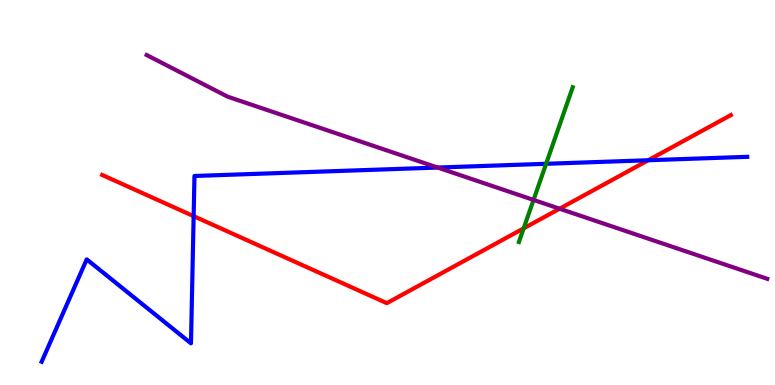[{'lines': ['blue', 'red'], 'intersections': [{'x': 2.5, 'y': 4.39}, {'x': 8.36, 'y': 5.84}]}, {'lines': ['green', 'red'], 'intersections': [{'x': 6.76, 'y': 4.07}]}, {'lines': ['purple', 'red'], 'intersections': [{'x': 7.22, 'y': 4.58}]}, {'lines': ['blue', 'green'], 'intersections': [{'x': 7.05, 'y': 5.75}]}, {'lines': ['blue', 'purple'], 'intersections': [{'x': 5.65, 'y': 5.65}]}, {'lines': ['green', 'purple'], 'intersections': [{'x': 6.88, 'y': 4.81}]}]